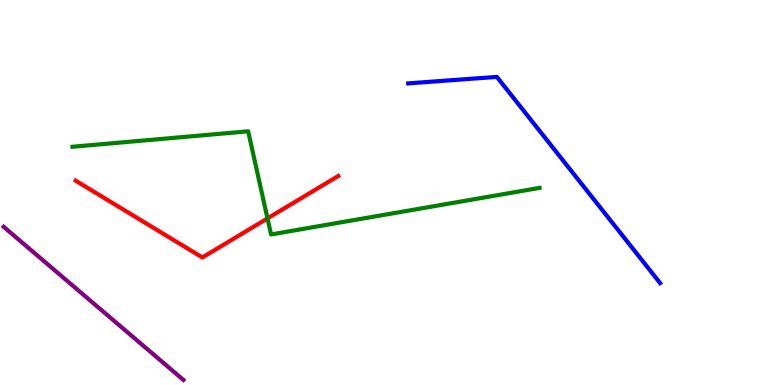[{'lines': ['blue', 'red'], 'intersections': []}, {'lines': ['green', 'red'], 'intersections': [{'x': 3.45, 'y': 4.33}]}, {'lines': ['purple', 'red'], 'intersections': []}, {'lines': ['blue', 'green'], 'intersections': []}, {'lines': ['blue', 'purple'], 'intersections': []}, {'lines': ['green', 'purple'], 'intersections': []}]